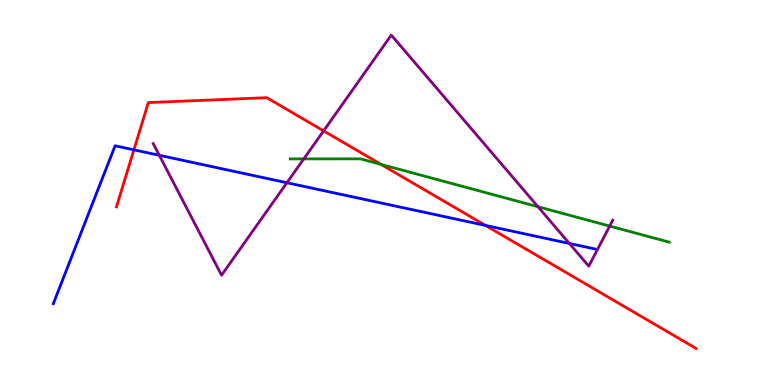[{'lines': ['blue', 'red'], 'intersections': [{'x': 1.73, 'y': 6.11}, {'x': 6.26, 'y': 4.14}]}, {'lines': ['green', 'red'], 'intersections': [{'x': 4.92, 'y': 5.73}]}, {'lines': ['purple', 'red'], 'intersections': [{'x': 4.18, 'y': 6.6}]}, {'lines': ['blue', 'green'], 'intersections': []}, {'lines': ['blue', 'purple'], 'intersections': [{'x': 2.06, 'y': 5.97}, {'x': 3.7, 'y': 5.25}, {'x': 7.35, 'y': 3.68}]}, {'lines': ['green', 'purple'], 'intersections': [{'x': 3.92, 'y': 5.87}, {'x': 6.94, 'y': 4.63}, {'x': 7.87, 'y': 4.13}]}]